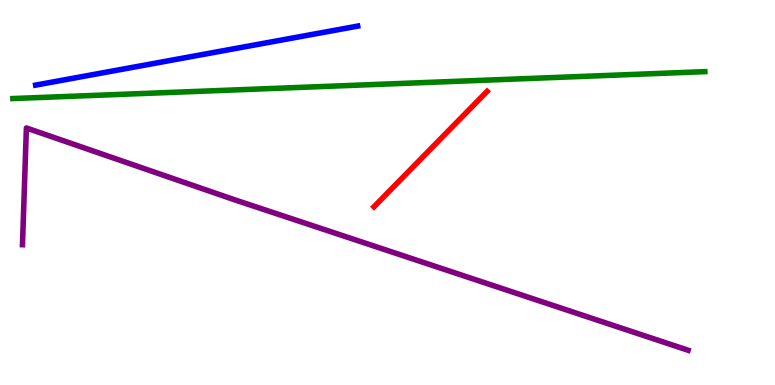[{'lines': ['blue', 'red'], 'intersections': []}, {'lines': ['green', 'red'], 'intersections': []}, {'lines': ['purple', 'red'], 'intersections': []}, {'lines': ['blue', 'green'], 'intersections': []}, {'lines': ['blue', 'purple'], 'intersections': []}, {'lines': ['green', 'purple'], 'intersections': []}]